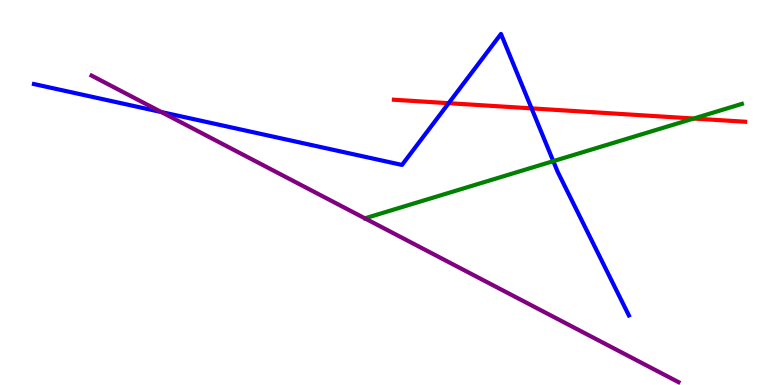[{'lines': ['blue', 'red'], 'intersections': [{'x': 5.79, 'y': 7.32}, {'x': 6.86, 'y': 7.19}]}, {'lines': ['green', 'red'], 'intersections': [{'x': 8.95, 'y': 6.92}]}, {'lines': ['purple', 'red'], 'intersections': []}, {'lines': ['blue', 'green'], 'intersections': [{'x': 7.14, 'y': 5.81}]}, {'lines': ['blue', 'purple'], 'intersections': [{'x': 2.08, 'y': 7.09}]}, {'lines': ['green', 'purple'], 'intersections': []}]